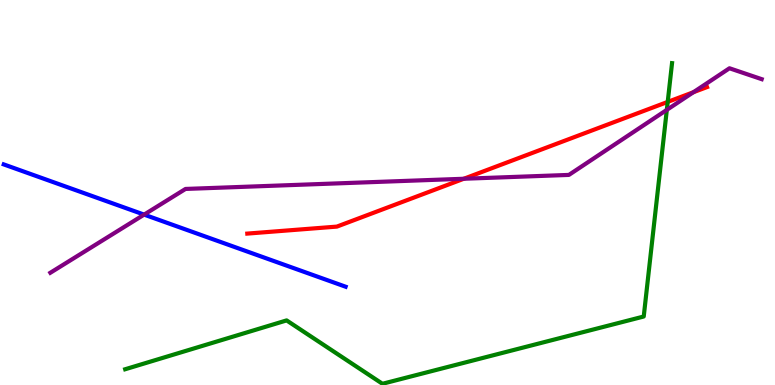[{'lines': ['blue', 'red'], 'intersections': []}, {'lines': ['green', 'red'], 'intersections': [{'x': 8.62, 'y': 7.35}]}, {'lines': ['purple', 'red'], 'intersections': [{'x': 5.98, 'y': 5.36}, {'x': 8.95, 'y': 7.6}]}, {'lines': ['blue', 'green'], 'intersections': []}, {'lines': ['blue', 'purple'], 'intersections': [{'x': 1.86, 'y': 4.43}]}, {'lines': ['green', 'purple'], 'intersections': [{'x': 8.6, 'y': 7.15}]}]